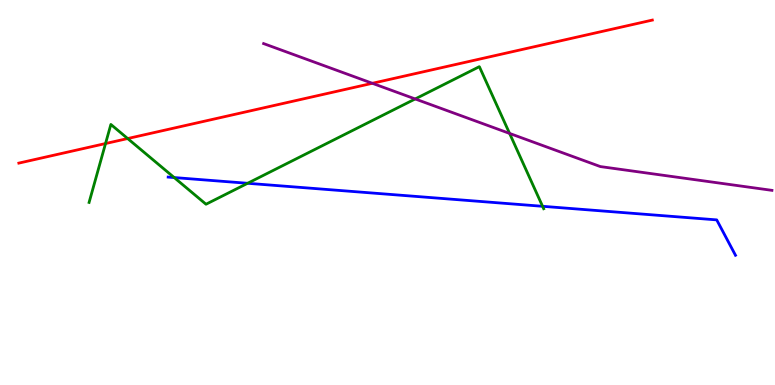[{'lines': ['blue', 'red'], 'intersections': []}, {'lines': ['green', 'red'], 'intersections': [{'x': 1.36, 'y': 6.27}, {'x': 1.65, 'y': 6.4}]}, {'lines': ['purple', 'red'], 'intersections': [{'x': 4.8, 'y': 7.84}]}, {'lines': ['blue', 'green'], 'intersections': [{'x': 2.25, 'y': 5.39}, {'x': 3.2, 'y': 5.24}, {'x': 7.0, 'y': 4.64}]}, {'lines': ['blue', 'purple'], 'intersections': []}, {'lines': ['green', 'purple'], 'intersections': [{'x': 5.36, 'y': 7.43}, {'x': 6.58, 'y': 6.53}]}]